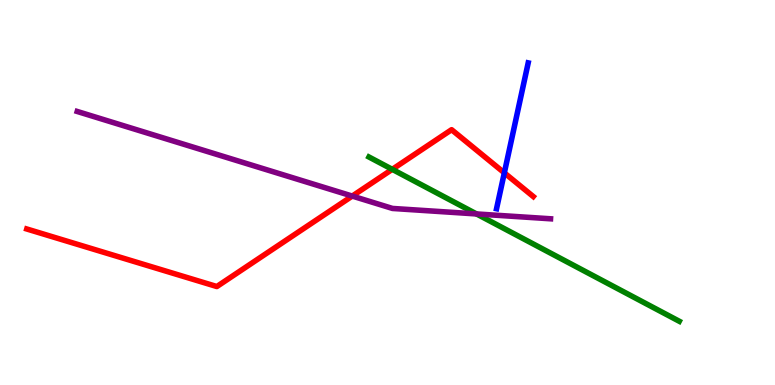[{'lines': ['blue', 'red'], 'intersections': [{'x': 6.51, 'y': 5.51}]}, {'lines': ['green', 'red'], 'intersections': [{'x': 5.06, 'y': 5.6}]}, {'lines': ['purple', 'red'], 'intersections': [{'x': 4.55, 'y': 4.91}]}, {'lines': ['blue', 'green'], 'intersections': []}, {'lines': ['blue', 'purple'], 'intersections': []}, {'lines': ['green', 'purple'], 'intersections': [{'x': 6.15, 'y': 4.44}]}]